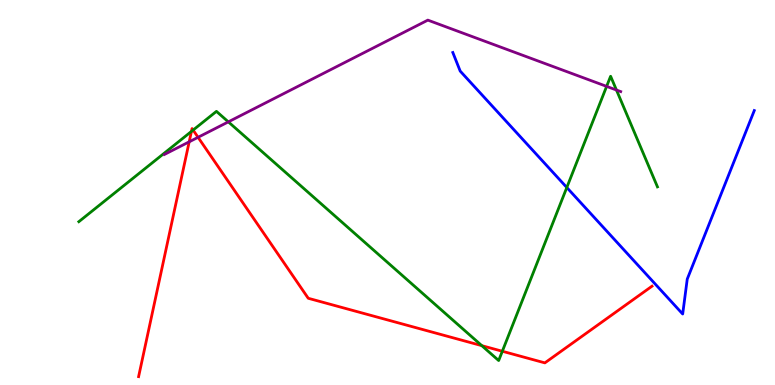[{'lines': ['blue', 'red'], 'intersections': []}, {'lines': ['green', 'red'], 'intersections': [{'x': 2.47, 'y': 6.59}, {'x': 2.49, 'y': 6.62}, {'x': 6.22, 'y': 1.02}, {'x': 6.48, 'y': 0.876}]}, {'lines': ['purple', 'red'], 'intersections': [{'x': 2.44, 'y': 6.32}, {'x': 2.56, 'y': 6.43}]}, {'lines': ['blue', 'green'], 'intersections': [{'x': 7.31, 'y': 5.13}]}, {'lines': ['blue', 'purple'], 'intersections': []}, {'lines': ['green', 'purple'], 'intersections': [{'x': 2.95, 'y': 6.83}, {'x': 7.83, 'y': 7.76}, {'x': 7.95, 'y': 7.66}]}]